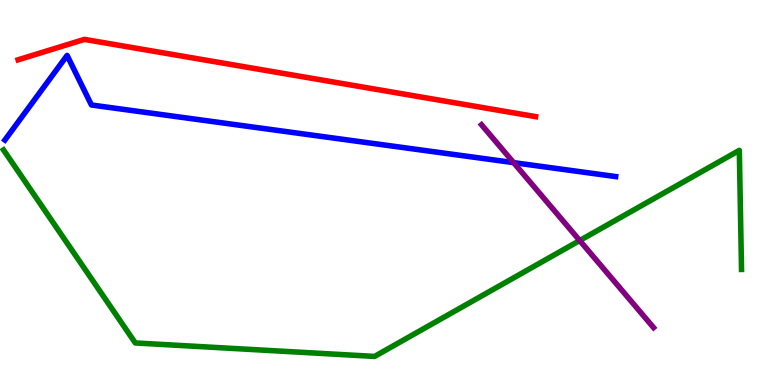[{'lines': ['blue', 'red'], 'intersections': []}, {'lines': ['green', 'red'], 'intersections': []}, {'lines': ['purple', 'red'], 'intersections': []}, {'lines': ['blue', 'green'], 'intersections': []}, {'lines': ['blue', 'purple'], 'intersections': [{'x': 6.63, 'y': 5.78}]}, {'lines': ['green', 'purple'], 'intersections': [{'x': 7.48, 'y': 3.75}]}]